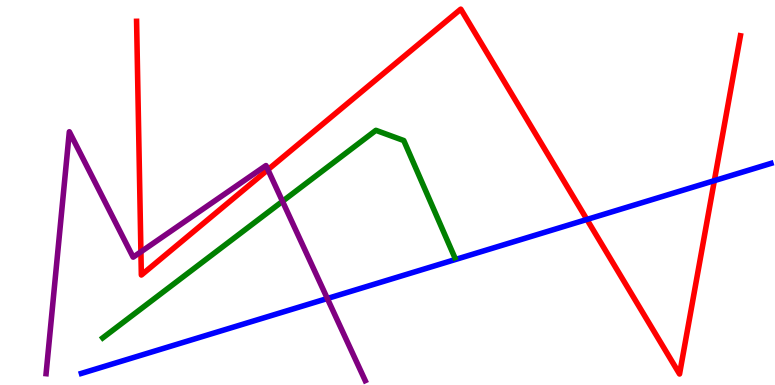[{'lines': ['blue', 'red'], 'intersections': [{'x': 7.57, 'y': 4.3}, {'x': 9.22, 'y': 5.31}]}, {'lines': ['green', 'red'], 'intersections': []}, {'lines': ['purple', 'red'], 'intersections': [{'x': 1.82, 'y': 3.46}, {'x': 3.46, 'y': 5.59}]}, {'lines': ['blue', 'green'], 'intersections': []}, {'lines': ['blue', 'purple'], 'intersections': [{'x': 4.22, 'y': 2.25}]}, {'lines': ['green', 'purple'], 'intersections': [{'x': 3.65, 'y': 4.77}]}]